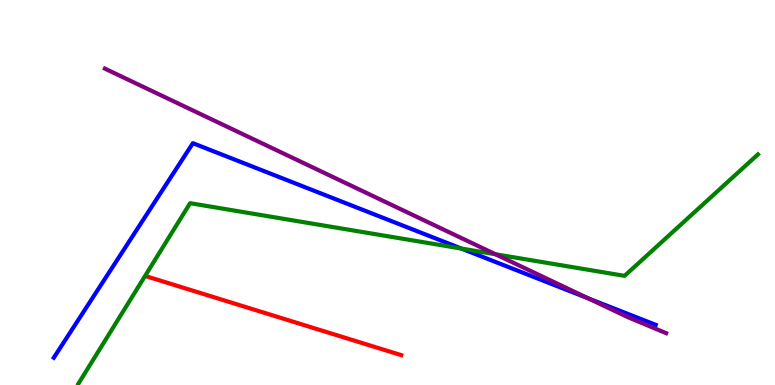[{'lines': ['blue', 'red'], 'intersections': []}, {'lines': ['green', 'red'], 'intersections': []}, {'lines': ['purple', 'red'], 'intersections': []}, {'lines': ['blue', 'green'], 'intersections': [{'x': 5.95, 'y': 3.54}]}, {'lines': ['blue', 'purple'], 'intersections': [{'x': 7.59, 'y': 2.25}]}, {'lines': ['green', 'purple'], 'intersections': [{'x': 6.39, 'y': 3.4}]}]